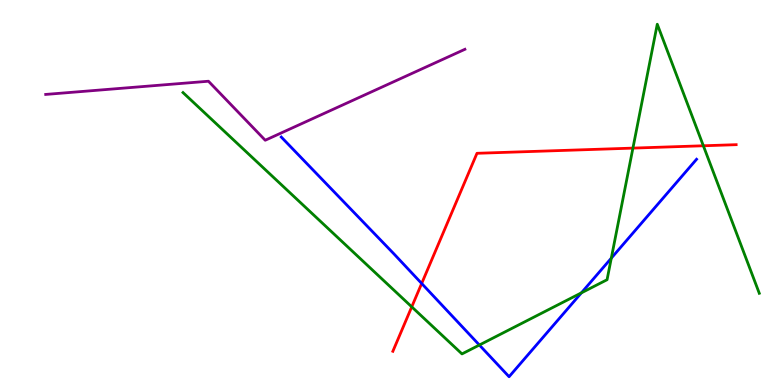[{'lines': ['blue', 'red'], 'intersections': [{'x': 5.44, 'y': 2.64}]}, {'lines': ['green', 'red'], 'intersections': [{'x': 5.31, 'y': 2.03}, {'x': 8.17, 'y': 6.15}, {'x': 9.08, 'y': 6.21}]}, {'lines': ['purple', 'red'], 'intersections': []}, {'lines': ['blue', 'green'], 'intersections': [{'x': 6.19, 'y': 1.04}, {'x': 7.5, 'y': 2.39}, {'x': 7.89, 'y': 3.29}]}, {'lines': ['blue', 'purple'], 'intersections': []}, {'lines': ['green', 'purple'], 'intersections': []}]